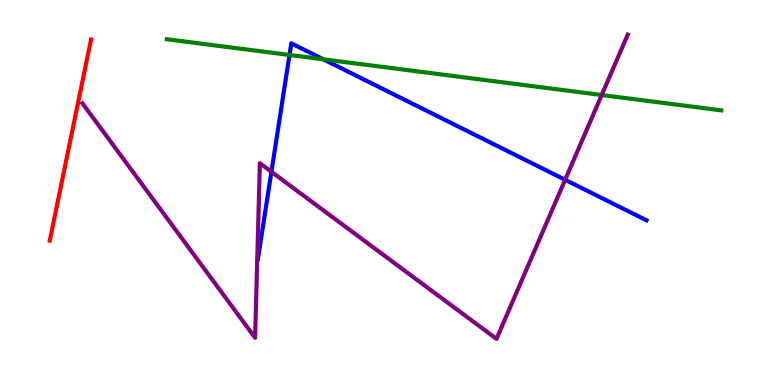[{'lines': ['blue', 'red'], 'intersections': []}, {'lines': ['green', 'red'], 'intersections': []}, {'lines': ['purple', 'red'], 'intersections': []}, {'lines': ['blue', 'green'], 'intersections': [{'x': 3.74, 'y': 8.57}, {'x': 4.17, 'y': 8.46}]}, {'lines': ['blue', 'purple'], 'intersections': [{'x': 3.5, 'y': 5.54}, {'x': 7.29, 'y': 5.33}]}, {'lines': ['green', 'purple'], 'intersections': [{'x': 7.76, 'y': 7.53}]}]